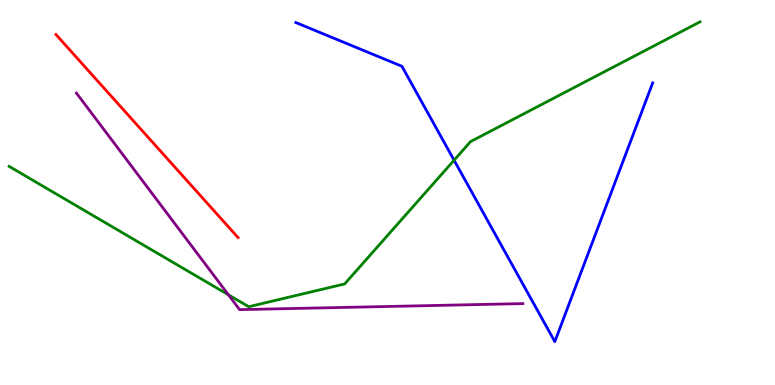[{'lines': ['blue', 'red'], 'intersections': []}, {'lines': ['green', 'red'], 'intersections': []}, {'lines': ['purple', 'red'], 'intersections': []}, {'lines': ['blue', 'green'], 'intersections': [{'x': 5.86, 'y': 5.84}]}, {'lines': ['blue', 'purple'], 'intersections': []}, {'lines': ['green', 'purple'], 'intersections': [{'x': 2.95, 'y': 2.34}]}]